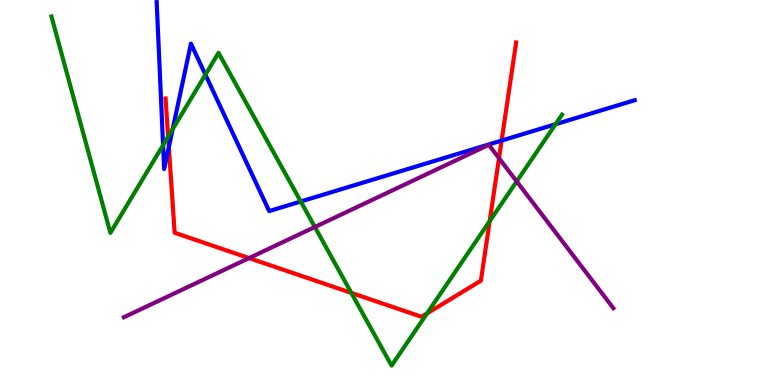[{'lines': ['blue', 'red'], 'intersections': [{'x': 2.18, 'y': 6.18}, {'x': 6.47, 'y': 6.35}]}, {'lines': ['green', 'red'], 'intersections': [{'x': 2.17, 'y': 6.45}, {'x': 4.53, 'y': 2.39}, {'x': 5.51, 'y': 1.86}, {'x': 6.32, 'y': 4.26}]}, {'lines': ['purple', 'red'], 'intersections': [{'x': 3.21, 'y': 3.3}, {'x': 6.44, 'y': 5.89}]}, {'lines': ['blue', 'green'], 'intersections': [{'x': 2.1, 'y': 6.23}, {'x': 2.23, 'y': 6.65}, {'x': 2.65, 'y': 8.06}, {'x': 3.88, 'y': 4.77}, {'x': 7.17, 'y': 6.77}]}, {'lines': ['blue', 'purple'], 'intersections': []}, {'lines': ['green', 'purple'], 'intersections': [{'x': 4.06, 'y': 4.1}, {'x': 6.67, 'y': 5.29}]}]